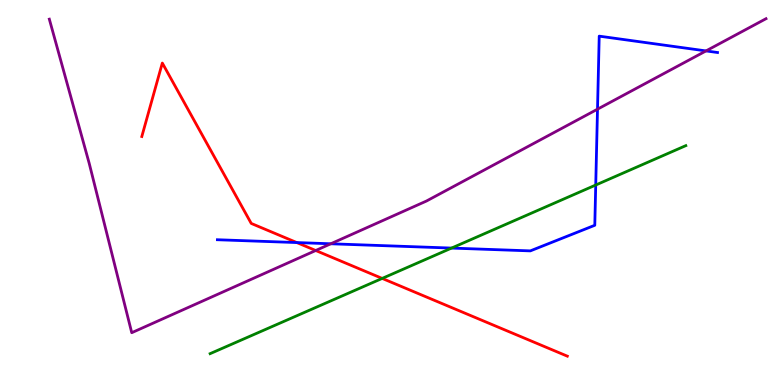[{'lines': ['blue', 'red'], 'intersections': [{'x': 3.83, 'y': 3.7}]}, {'lines': ['green', 'red'], 'intersections': [{'x': 4.93, 'y': 2.77}]}, {'lines': ['purple', 'red'], 'intersections': [{'x': 4.07, 'y': 3.49}]}, {'lines': ['blue', 'green'], 'intersections': [{'x': 5.83, 'y': 3.56}, {'x': 7.69, 'y': 5.19}]}, {'lines': ['blue', 'purple'], 'intersections': [{'x': 4.27, 'y': 3.67}, {'x': 7.71, 'y': 7.16}, {'x': 9.11, 'y': 8.68}]}, {'lines': ['green', 'purple'], 'intersections': []}]